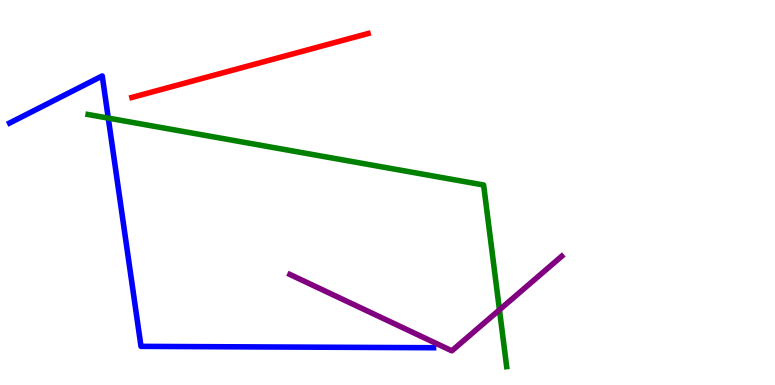[{'lines': ['blue', 'red'], 'intersections': []}, {'lines': ['green', 'red'], 'intersections': []}, {'lines': ['purple', 'red'], 'intersections': []}, {'lines': ['blue', 'green'], 'intersections': [{'x': 1.4, 'y': 6.93}]}, {'lines': ['blue', 'purple'], 'intersections': []}, {'lines': ['green', 'purple'], 'intersections': [{'x': 6.44, 'y': 1.95}]}]